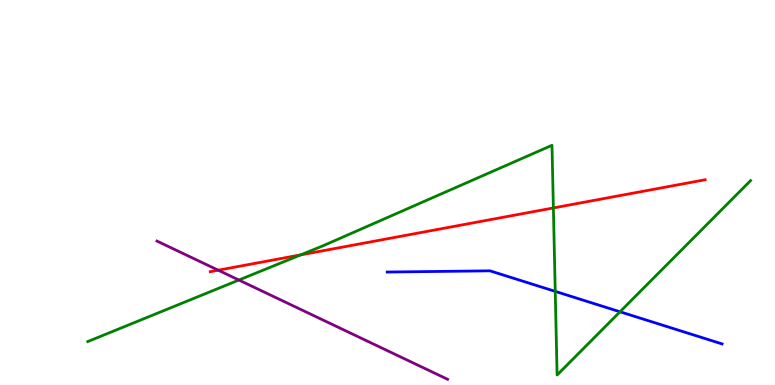[{'lines': ['blue', 'red'], 'intersections': []}, {'lines': ['green', 'red'], 'intersections': [{'x': 3.88, 'y': 3.38}, {'x': 7.14, 'y': 4.6}]}, {'lines': ['purple', 'red'], 'intersections': [{'x': 2.82, 'y': 2.98}]}, {'lines': ['blue', 'green'], 'intersections': [{'x': 7.16, 'y': 2.43}, {'x': 8.0, 'y': 1.9}]}, {'lines': ['blue', 'purple'], 'intersections': []}, {'lines': ['green', 'purple'], 'intersections': [{'x': 3.08, 'y': 2.73}]}]